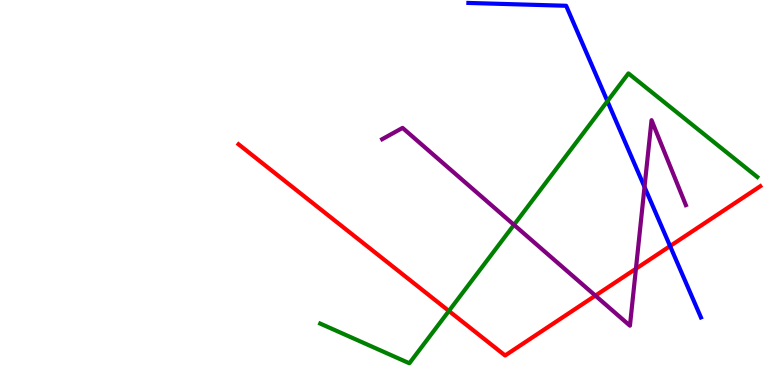[{'lines': ['blue', 'red'], 'intersections': [{'x': 8.65, 'y': 3.61}]}, {'lines': ['green', 'red'], 'intersections': [{'x': 5.79, 'y': 1.92}]}, {'lines': ['purple', 'red'], 'intersections': [{'x': 7.68, 'y': 2.32}, {'x': 8.21, 'y': 3.02}]}, {'lines': ['blue', 'green'], 'intersections': [{'x': 7.84, 'y': 7.37}]}, {'lines': ['blue', 'purple'], 'intersections': [{'x': 8.32, 'y': 5.14}]}, {'lines': ['green', 'purple'], 'intersections': [{'x': 6.63, 'y': 4.16}]}]